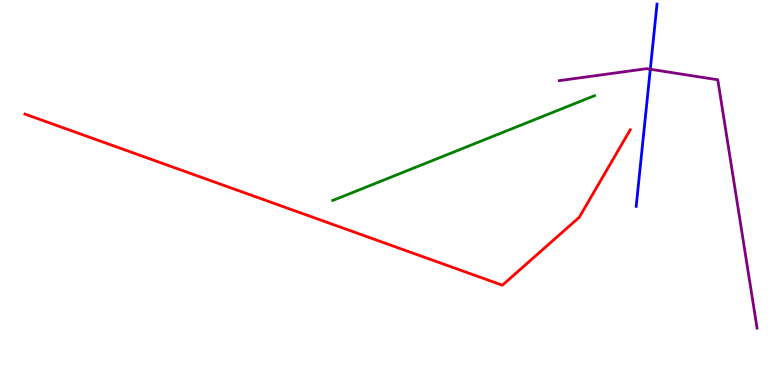[{'lines': ['blue', 'red'], 'intersections': []}, {'lines': ['green', 'red'], 'intersections': []}, {'lines': ['purple', 'red'], 'intersections': []}, {'lines': ['blue', 'green'], 'intersections': []}, {'lines': ['blue', 'purple'], 'intersections': [{'x': 8.39, 'y': 8.2}]}, {'lines': ['green', 'purple'], 'intersections': []}]